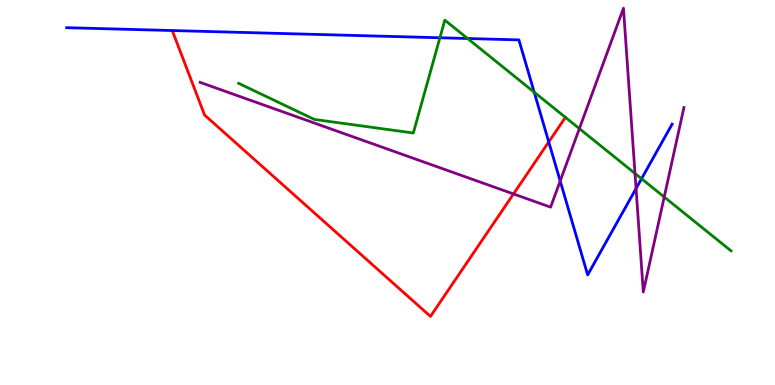[{'lines': ['blue', 'red'], 'intersections': [{'x': 7.08, 'y': 6.31}]}, {'lines': ['green', 'red'], 'intersections': []}, {'lines': ['purple', 'red'], 'intersections': [{'x': 6.63, 'y': 4.96}]}, {'lines': ['blue', 'green'], 'intersections': [{'x': 5.68, 'y': 9.02}, {'x': 6.03, 'y': 9.0}, {'x': 6.89, 'y': 7.61}, {'x': 8.28, 'y': 5.36}]}, {'lines': ['blue', 'purple'], 'intersections': [{'x': 7.23, 'y': 5.3}, {'x': 8.21, 'y': 5.1}]}, {'lines': ['green', 'purple'], 'intersections': [{'x': 7.48, 'y': 6.66}, {'x': 8.19, 'y': 5.49}, {'x': 8.57, 'y': 4.88}]}]